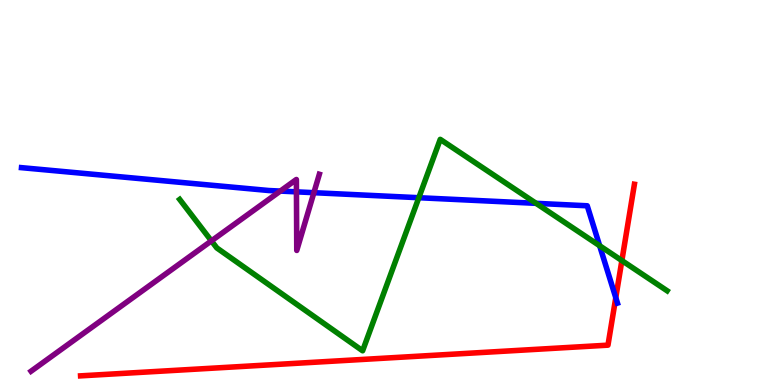[{'lines': ['blue', 'red'], 'intersections': [{'x': 7.95, 'y': 2.27}]}, {'lines': ['green', 'red'], 'intersections': [{'x': 8.02, 'y': 3.23}]}, {'lines': ['purple', 'red'], 'intersections': []}, {'lines': ['blue', 'green'], 'intersections': [{'x': 5.4, 'y': 4.86}, {'x': 6.92, 'y': 4.72}, {'x': 7.74, 'y': 3.62}]}, {'lines': ['blue', 'purple'], 'intersections': [{'x': 3.62, 'y': 5.04}, {'x': 3.83, 'y': 5.02}, {'x': 4.05, 'y': 5.0}]}, {'lines': ['green', 'purple'], 'intersections': [{'x': 2.73, 'y': 3.74}]}]